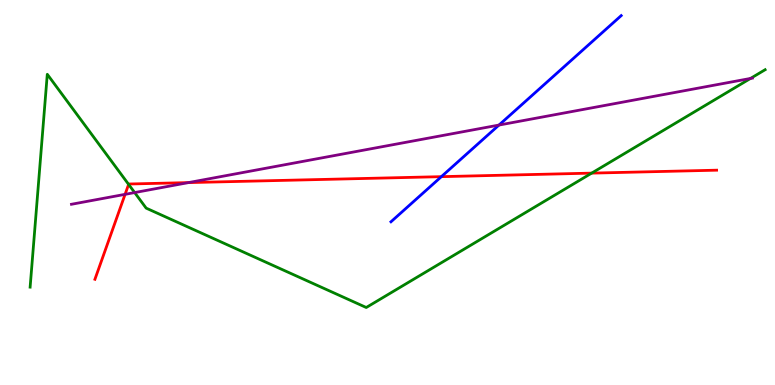[{'lines': ['blue', 'red'], 'intersections': [{'x': 5.7, 'y': 5.41}]}, {'lines': ['green', 'red'], 'intersections': [{'x': 1.66, 'y': 5.21}, {'x': 7.63, 'y': 5.5}]}, {'lines': ['purple', 'red'], 'intersections': [{'x': 1.61, 'y': 4.95}, {'x': 2.43, 'y': 5.26}]}, {'lines': ['blue', 'green'], 'intersections': []}, {'lines': ['blue', 'purple'], 'intersections': [{'x': 6.44, 'y': 6.75}]}, {'lines': ['green', 'purple'], 'intersections': [{'x': 1.74, 'y': 5.0}, {'x': 9.68, 'y': 7.96}]}]